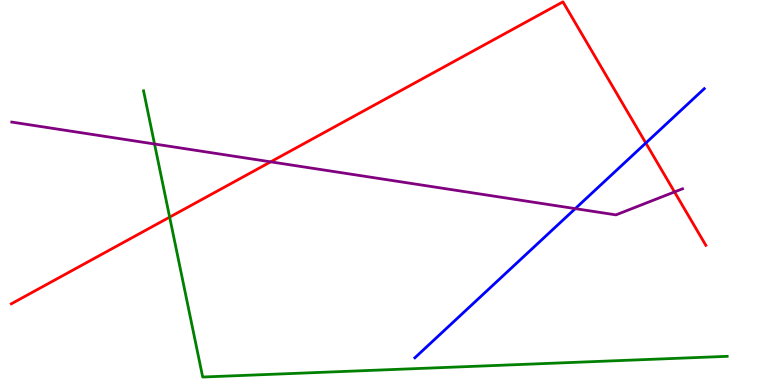[{'lines': ['blue', 'red'], 'intersections': [{'x': 8.33, 'y': 6.28}]}, {'lines': ['green', 'red'], 'intersections': [{'x': 2.19, 'y': 4.36}]}, {'lines': ['purple', 'red'], 'intersections': [{'x': 3.49, 'y': 5.8}, {'x': 8.7, 'y': 5.01}]}, {'lines': ['blue', 'green'], 'intersections': []}, {'lines': ['blue', 'purple'], 'intersections': [{'x': 7.42, 'y': 4.58}]}, {'lines': ['green', 'purple'], 'intersections': [{'x': 1.99, 'y': 6.26}]}]